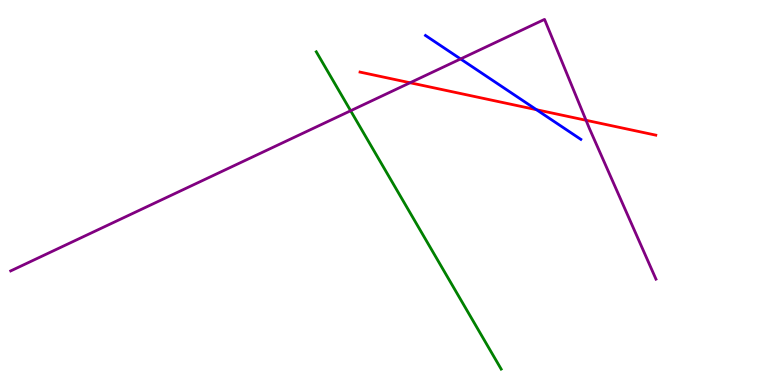[{'lines': ['blue', 'red'], 'intersections': [{'x': 6.92, 'y': 7.15}]}, {'lines': ['green', 'red'], 'intersections': []}, {'lines': ['purple', 'red'], 'intersections': [{'x': 5.29, 'y': 7.85}, {'x': 7.56, 'y': 6.88}]}, {'lines': ['blue', 'green'], 'intersections': []}, {'lines': ['blue', 'purple'], 'intersections': [{'x': 5.94, 'y': 8.47}]}, {'lines': ['green', 'purple'], 'intersections': [{'x': 4.52, 'y': 7.12}]}]